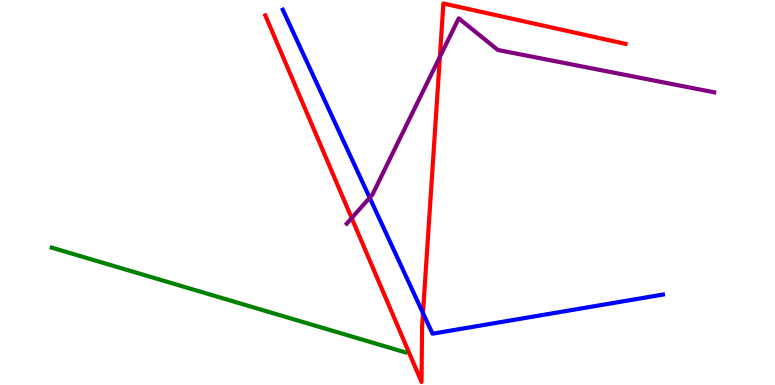[{'lines': ['blue', 'red'], 'intersections': [{'x': 5.46, 'y': 1.87}]}, {'lines': ['green', 'red'], 'intersections': []}, {'lines': ['purple', 'red'], 'intersections': [{'x': 4.54, 'y': 4.34}, {'x': 5.68, 'y': 8.52}]}, {'lines': ['blue', 'green'], 'intersections': []}, {'lines': ['blue', 'purple'], 'intersections': [{'x': 4.77, 'y': 4.86}]}, {'lines': ['green', 'purple'], 'intersections': []}]